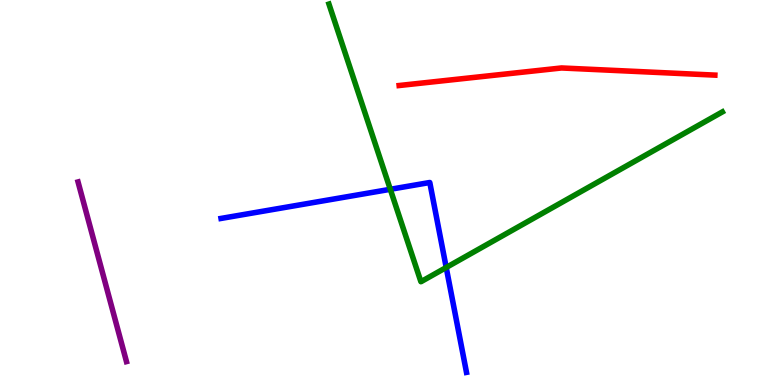[{'lines': ['blue', 'red'], 'intersections': []}, {'lines': ['green', 'red'], 'intersections': []}, {'lines': ['purple', 'red'], 'intersections': []}, {'lines': ['blue', 'green'], 'intersections': [{'x': 5.04, 'y': 5.08}, {'x': 5.76, 'y': 3.05}]}, {'lines': ['blue', 'purple'], 'intersections': []}, {'lines': ['green', 'purple'], 'intersections': []}]